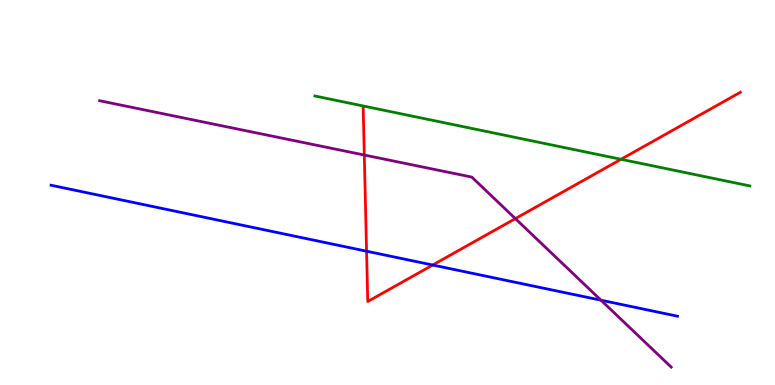[{'lines': ['blue', 'red'], 'intersections': [{'x': 4.73, 'y': 3.48}, {'x': 5.58, 'y': 3.12}]}, {'lines': ['green', 'red'], 'intersections': [{'x': 8.01, 'y': 5.86}]}, {'lines': ['purple', 'red'], 'intersections': [{'x': 4.7, 'y': 5.97}, {'x': 6.65, 'y': 4.32}]}, {'lines': ['blue', 'green'], 'intersections': []}, {'lines': ['blue', 'purple'], 'intersections': [{'x': 7.75, 'y': 2.2}]}, {'lines': ['green', 'purple'], 'intersections': []}]